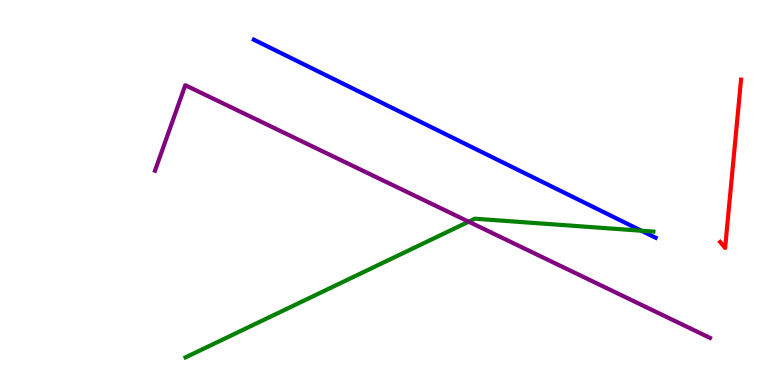[{'lines': ['blue', 'red'], 'intersections': []}, {'lines': ['green', 'red'], 'intersections': []}, {'lines': ['purple', 'red'], 'intersections': []}, {'lines': ['blue', 'green'], 'intersections': [{'x': 8.28, 'y': 4.01}]}, {'lines': ['blue', 'purple'], 'intersections': []}, {'lines': ['green', 'purple'], 'intersections': [{'x': 6.05, 'y': 4.24}]}]